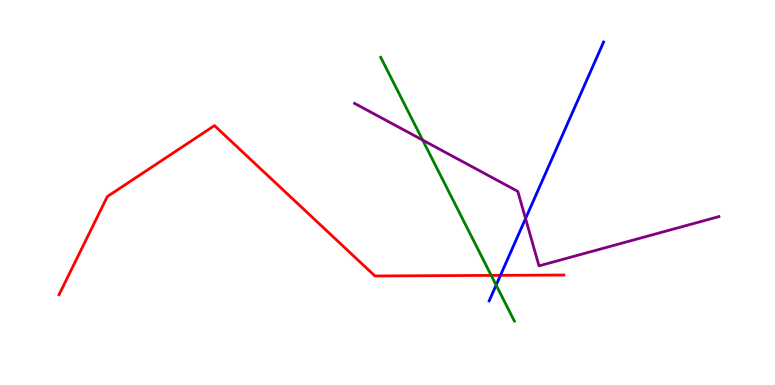[{'lines': ['blue', 'red'], 'intersections': [{'x': 6.46, 'y': 2.85}]}, {'lines': ['green', 'red'], 'intersections': [{'x': 6.34, 'y': 2.85}]}, {'lines': ['purple', 'red'], 'intersections': []}, {'lines': ['blue', 'green'], 'intersections': [{'x': 6.4, 'y': 2.59}]}, {'lines': ['blue', 'purple'], 'intersections': [{'x': 6.78, 'y': 4.32}]}, {'lines': ['green', 'purple'], 'intersections': [{'x': 5.45, 'y': 6.36}]}]